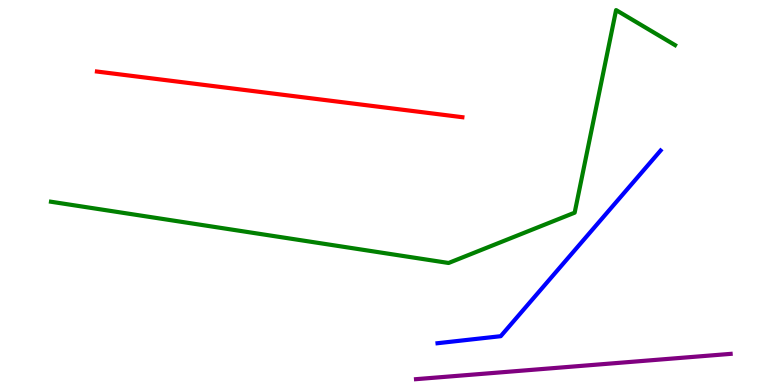[{'lines': ['blue', 'red'], 'intersections': []}, {'lines': ['green', 'red'], 'intersections': []}, {'lines': ['purple', 'red'], 'intersections': []}, {'lines': ['blue', 'green'], 'intersections': []}, {'lines': ['blue', 'purple'], 'intersections': []}, {'lines': ['green', 'purple'], 'intersections': []}]